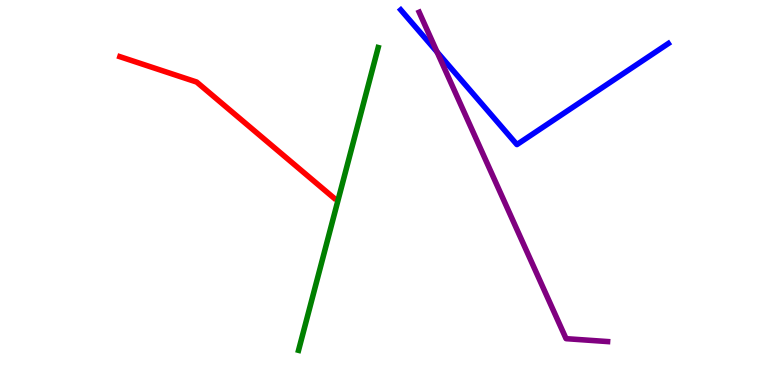[{'lines': ['blue', 'red'], 'intersections': []}, {'lines': ['green', 'red'], 'intersections': []}, {'lines': ['purple', 'red'], 'intersections': []}, {'lines': ['blue', 'green'], 'intersections': []}, {'lines': ['blue', 'purple'], 'intersections': [{'x': 5.64, 'y': 8.65}]}, {'lines': ['green', 'purple'], 'intersections': []}]